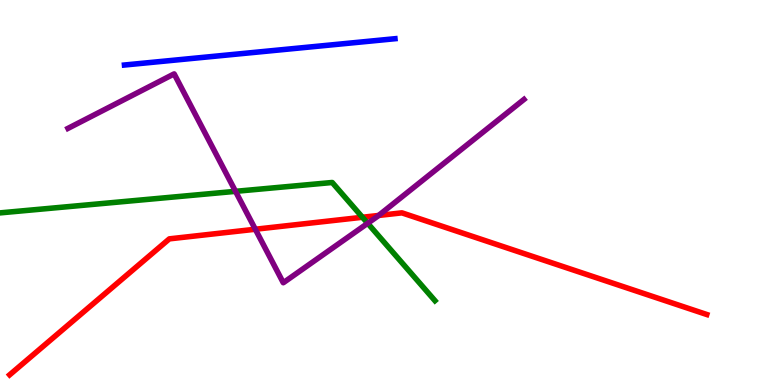[{'lines': ['blue', 'red'], 'intersections': []}, {'lines': ['green', 'red'], 'intersections': [{'x': 4.68, 'y': 4.36}]}, {'lines': ['purple', 'red'], 'intersections': [{'x': 3.29, 'y': 4.05}, {'x': 4.89, 'y': 4.4}]}, {'lines': ['blue', 'green'], 'intersections': []}, {'lines': ['blue', 'purple'], 'intersections': []}, {'lines': ['green', 'purple'], 'intersections': [{'x': 3.04, 'y': 5.03}, {'x': 4.74, 'y': 4.2}]}]